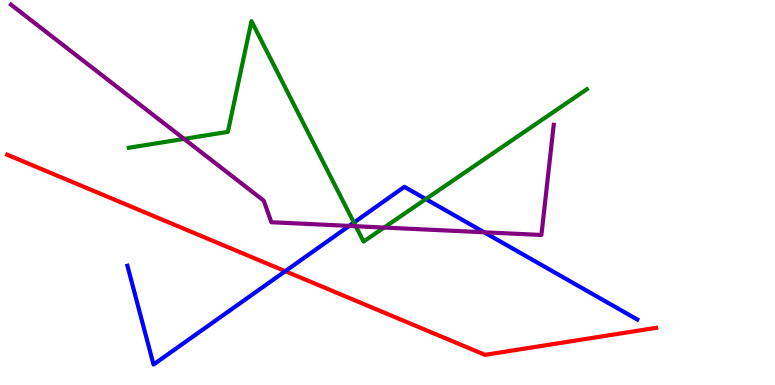[{'lines': ['blue', 'red'], 'intersections': [{'x': 3.68, 'y': 2.96}]}, {'lines': ['green', 'red'], 'intersections': []}, {'lines': ['purple', 'red'], 'intersections': []}, {'lines': ['blue', 'green'], 'intersections': [{'x': 4.57, 'y': 4.22}, {'x': 5.49, 'y': 4.83}]}, {'lines': ['blue', 'purple'], 'intersections': [{'x': 4.51, 'y': 4.13}, {'x': 6.25, 'y': 3.97}]}, {'lines': ['green', 'purple'], 'intersections': [{'x': 2.38, 'y': 6.39}, {'x': 4.59, 'y': 4.12}, {'x': 4.96, 'y': 4.09}]}]